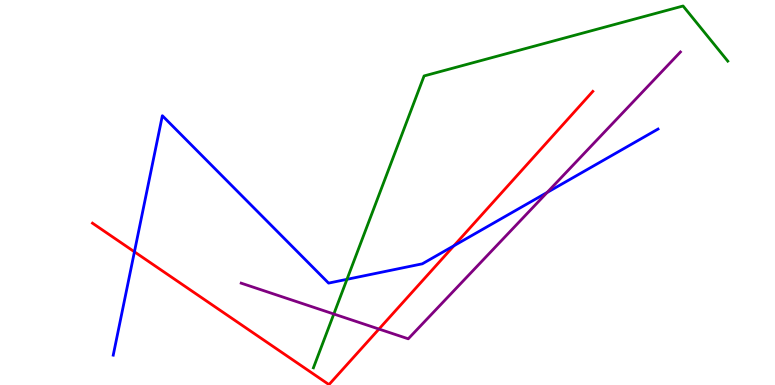[{'lines': ['blue', 'red'], 'intersections': [{'x': 1.73, 'y': 3.46}, {'x': 5.86, 'y': 3.62}]}, {'lines': ['green', 'red'], 'intersections': []}, {'lines': ['purple', 'red'], 'intersections': [{'x': 4.89, 'y': 1.45}]}, {'lines': ['blue', 'green'], 'intersections': [{'x': 4.48, 'y': 2.74}]}, {'lines': ['blue', 'purple'], 'intersections': [{'x': 7.06, 'y': 5.0}]}, {'lines': ['green', 'purple'], 'intersections': [{'x': 4.31, 'y': 1.84}]}]